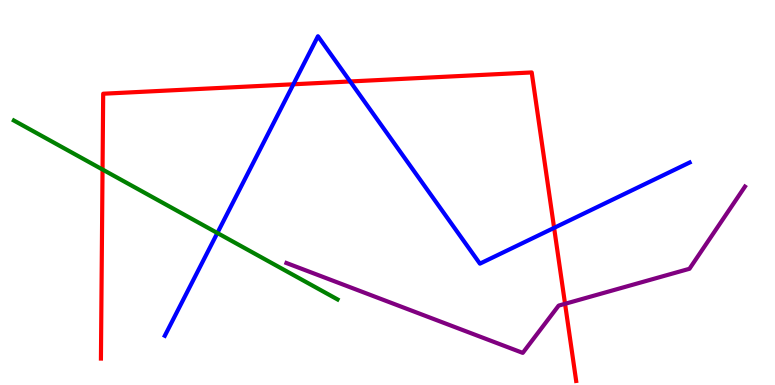[{'lines': ['blue', 'red'], 'intersections': [{'x': 3.79, 'y': 7.81}, {'x': 4.52, 'y': 7.88}, {'x': 7.15, 'y': 4.08}]}, {'lines': ['green', 'red'], 'intersections': [{'x': 1.32, 'y': 5.6}]}, {'lines': ['purple', 'red'], 'intersections': [{'x': 7.29, 'y': 2.11}]}, {'lines': ['blue', 'green'], 'intersections': [{'x': 2.8, 'y': 3.95}]}, {'lines': ['blue', 'purple'], 'intersections': []}, {'lines': ['green', 'purple'], 'intersections': []}]